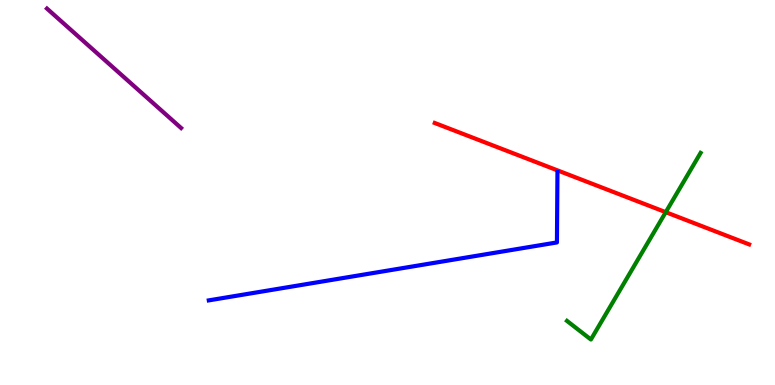[{'lines': ['blue', 'red'], 'intersections': []}, {'lines': ['green', 'red'], 'intersections': [{'x': 8.59, 'y': 4.49}]}, {'lines': ['purple', 'red'], 'intersections': []}, {'lines': ['blue', 'green'], 'intersections': []}, {'lines': ['blue', 'purple'], 'intersections': []}, {'lines': ['green', 'purple'], 'intersections': []}]